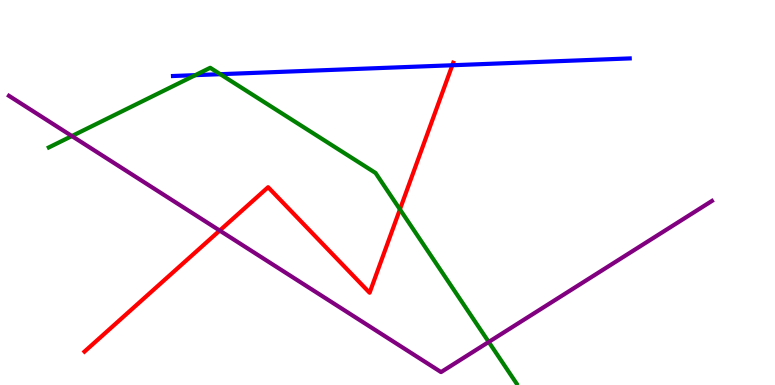[{'lines': ['blue', 'red'], 'intersections': [{'x': 5.84, 'y': 8.31}]}, {'lines': ['green', 'red'], 'intersections': [{'x': 5.16, 'y': 4.56}]}, {'lines': ['purple', 'red'], 'intersections': [{'x': 2.83, 'y': 4.01}]}, {'lines': ['blue', 'green'], 'intersections': [{'x': 2.52, 'y': 8.05}, {'x': 2.84, 'y': 8.07}]}, {'lines': ['blue', 'purple'], 'intersections': []}, {'lines': ['green', 'purple'], 'intersections': [{'x': 0.927, 'y': 6.47}, {'x': 6.31, 'y': 1.12}]}]